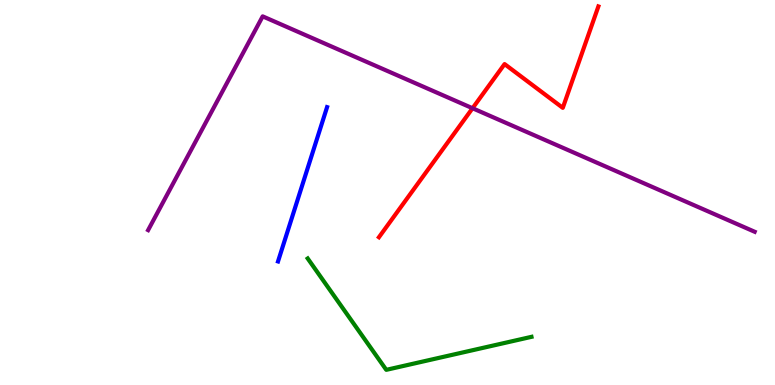[{'lines': ['blue', 'red'], 'intersections': []}, {'lines': ['green', 'red'], 'intersections': []}, {'lines': ['purple', 'red'], 'intersections': [{'x': 6.1, 'y': 7.19}]}, {'lines': ['blue', 'green'], 'intersections': []}, {'lines': ['blue', 'purple'], 'intersections': []}, {'lines': ['green', 'purple'], 'intersections': []}]